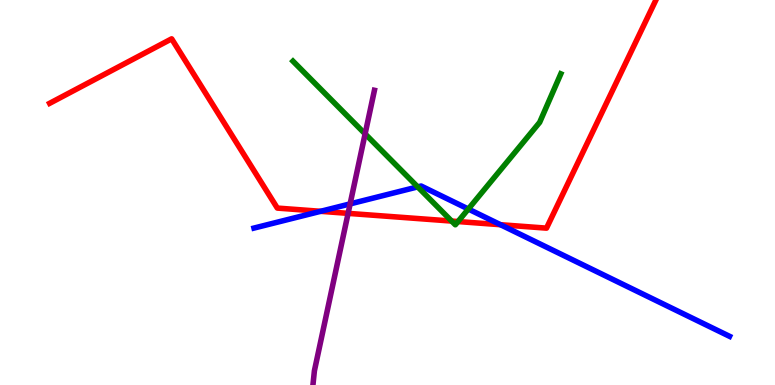[{'lines': ['blue', 'red'], 'intersections': [{'x': 4.14, 'y': 4.51}, {'x': 6.46, 'y': 4.16}]}, {'lines': ['green', 'red'], 'intersections': [{'x': 5.83, 'y': 4.26}, {'x': 5.91, 'y': 4.25}]}, {'lines': ['purple', 'red'], 'intersections': [{'x': 4.49, 'y': 4.46}]}, {'lines': ['blue', 'green'], 'intersections': [{'x': 5.39, 'y': 5.15}, {'x': 6.04, 'y': 4.57}]}, {'lines': ['blue', 'purple'], 'intersections': [{'x': 4.52, 'y': 4.7}]}, {'lines': ['green', 'purple'], 'intersections': [{'x': 4.71, 'y': 6.52}]}]